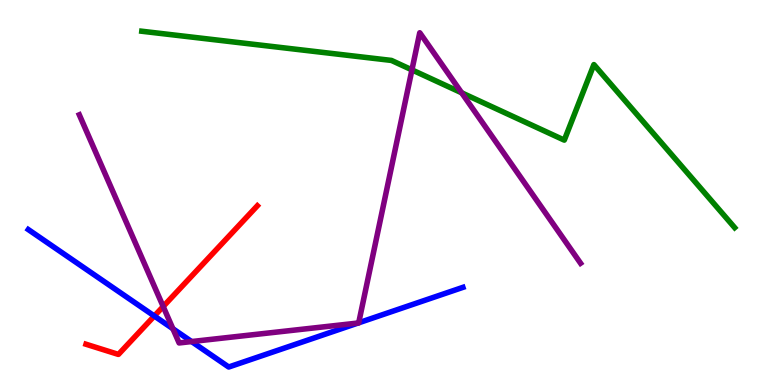[{'lines': ['blue', 'red'], 'intersections': [{'x': 1.99, 'y': 1.79}]}, {'lines': ['green', 'red'], 'intersections': []}, {'lines': ['purple', 'red'], 'intersections': [{'x': 2.11, 'y': 2.04}]}, {'lines': ['blue', 'green'], 'intersections': []}, {'lines': ['blue', 'purple'], 'intersections': [{'x': 2.23, 'y': 1.46}, {'x': 2.47, 'y': 1.13}, {'x': 4.62, 'y': 1.61}, {'x': 4.63, 'y': 1.62}]}, {'lines': ['green', 'purple'], 'intersections': [{'x': 5.32, 'y': 8.19}, {'x': 5.96, 'y': 7.59}]}]